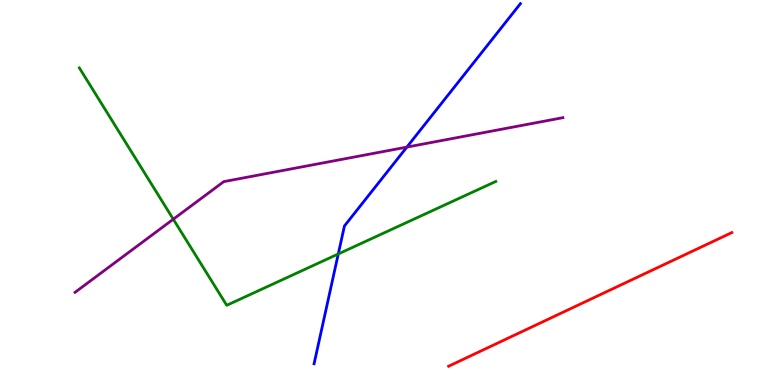[{'lines': ['blue', 'red'], 'intersections': []}, {'lines': ['green', 'red'], 'intersections': []}, {'lines': ['purple', 'red'], 'intersections': []}, {'lines': ['blue', 'green'], 'intersections': [{'x': 4.36, 'y': 3.4}]}, {'lines': ['blue', 'purple'], 'intersections': [{'x': 5.25, 'y': 6.18}]}, {'lines': ['green', 'purple'], 'intersections': [{'x': 2.24, 'y': 4.31}]}]